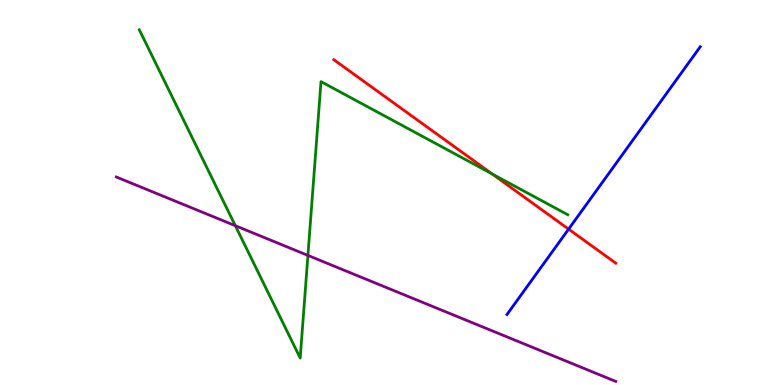[{'lines': ['blue', 'red'], 'intersections': [{'x': 7.34, 'y': 4.05}]}, {'lines': ['green', 'red'], 'intersections': [{'x': 6.35, 'y': 5.48}]}, {'lines': ['purple', 'red'], 'intersections': []}, {'lines': ['blue', 'green'], 'intersections': []}, {'lines': ['blue', 'purple'], 'intersections': []}, {'lines': ['green', 'purple'], 'intersections': [{'x': 3.04, 'y': 4.14}, {'x': 3.97, 'y': 3.37}]}]